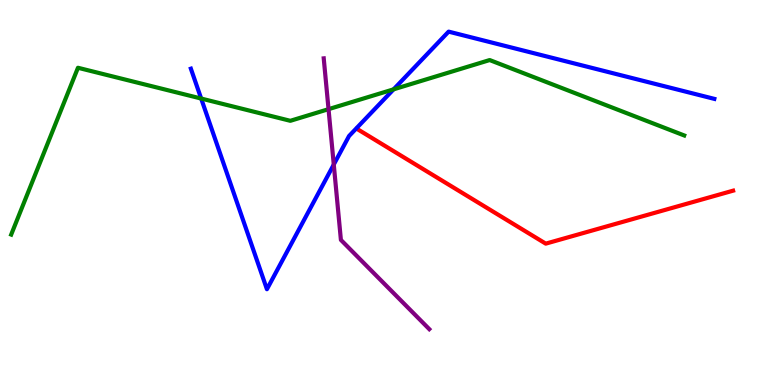[{'lines': ['blue', 'red'], 'intersections': []}, {'lines': ['green', 'red'], 'intersections': []}, {'lines': ['purple', 'red'], 'intersections': []}, {'lines': ['blue', 'green'], 'intersections': [{'x': 2.6, 'y': 7.44}, {'x': 5.08, 'y': 7.68}]}, {'lines': ['blue', 'purple'], 'intersections': [{'x': 4.31, 'y': 5.73}]}, {'lines': ['green', 'purple'], 'intersections': [{'x': 4.24, 'y': 7.16}]}]